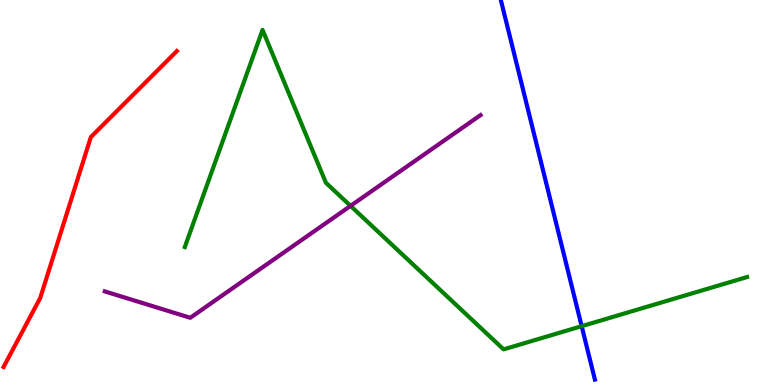[{'lines': ['blue', 'red'], 'intersections': []}, {'lines': ['green', 'red'], 'intersections': []}, {'lines': ['purple', 'red'], 'intersections': []}, {'lines': ['blue', 'green'], 'intersections': [{'x': 7.51, 'y': 1.53}]}, {'lines': ['blue', 'purple'], 'intersections': []}, {'lines': ['green', 'purple'], 'intersections': [{'x': 4.52, 'y': 4.65}]}]